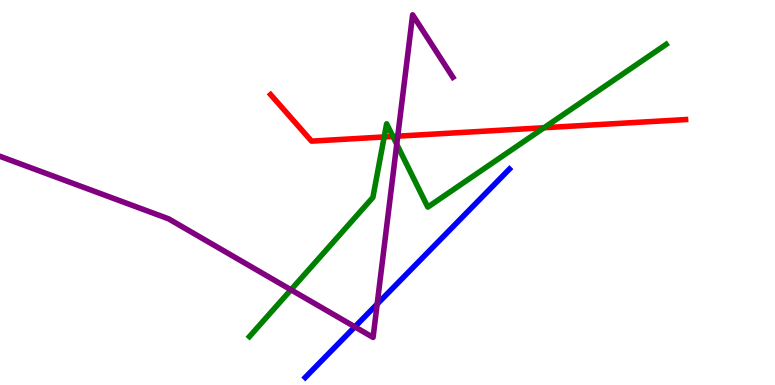[{'lines': ['blue', 'red'], 'intersections': []}, {'lines': ['green', 'red'], 'intersections': [{'x': 4.96, 'y': 6.44}, {'x': 5.07, 'y': 6.46}, {'x': 7.02, 'y': 6.68}]}, {'lines': ['purple', 'red'], 'intersections': [{'x': 5.13, 'y': 6.46}]}, {'lines': ['blue', 'green'], 'intersections': []}, {'lines': ['blue', 'purple'], 'intersections': [{'x': 4.58, 'y': 1.51}, {'x': 4.87, 'y': 2.1}]}, {'lines': ['green', 'purple'], 'intersections': [{'x': 3.75, 'y': 2.47}, {'x': 5.12, 'y': 6.25}]}]